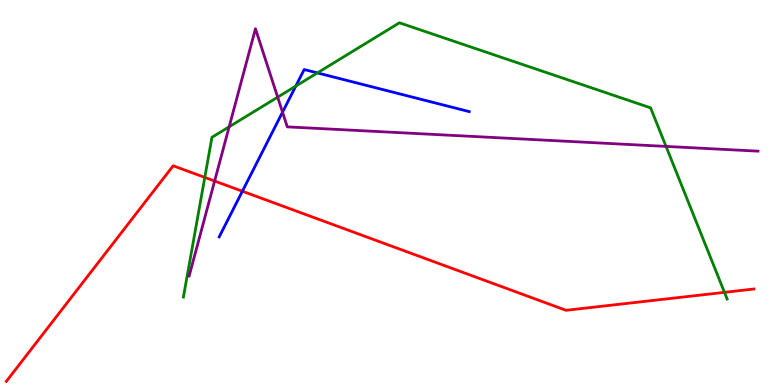[{'lines': ['blue', 'red'], 'intersections': [{'x': 3.13, 'y': 5.03}]}, {'lines': ['green', 'red'], 'intersections': [{'x': 2.64, 'y': 5.39}, {'x': 9.35, 'y': 2.41}]}, {'lines': ['purple', 'red'], 'intersections': [{'x': 2.77, 'y': 5.3}]}, {'lines': ['blue', 'green'], 'intersections': [{'x': 3.82, 'y': 7.76}, {'x': 4.1, 'y': 8.11}]}, {'lines': ['blue', 'purple'], 'intersections': [{'x': 3.65, 'y': 7.09}]}, {'lines': ['green', 'purple'], 'intersections': [{'x': 2.96, 'y': 6.71}, {'x': 3.58, 'y': 7.48}, {'x': 8.59, 'y': 6.2}]}]